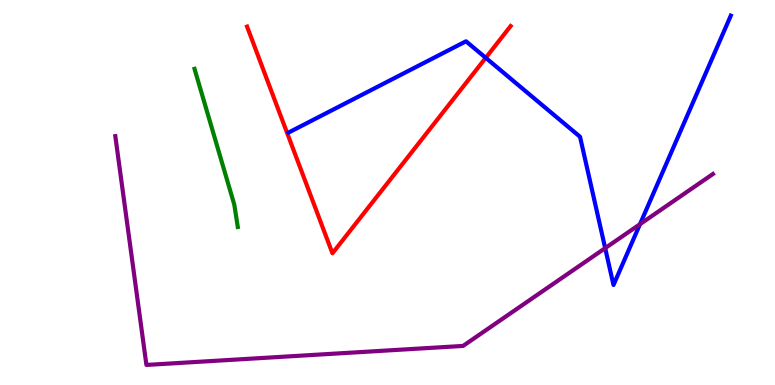[{'lines': ['blue', 'red'], 'intersections': [{'x': 6.27, 'y': 8.5}]}, {'lines': ['green', 'red'], 'intersections': []}, {'lines': ['purple', 'red'], 'intersections': []}, {'lines': ['blue', 'green'], 'intersections': []}, {'lines': ['blue', 'purple'], 'intersections': [{'x': 7.81, 'y': 3.55}, {'x': 8.26, 'y': 4.18}]}, {'lines': ['green', 'purple'], 'intersections': []}]